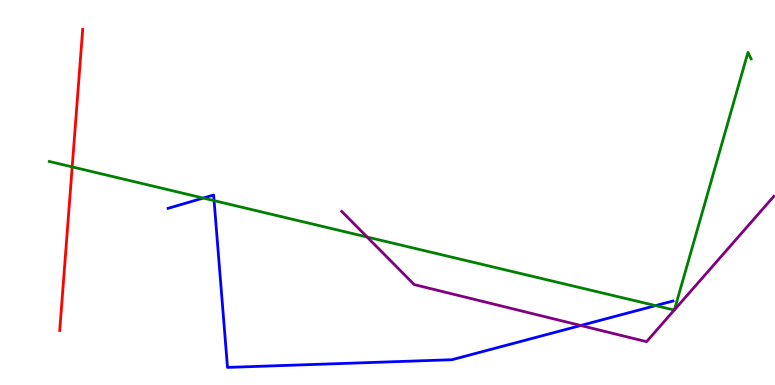[{'lines': ['blue', 'red'], 'intersections': []}, {'lines': ['green', 'red'], 'intersections': [{'x': 0.932, 'y': 5.66}]}, {'lines': ['purple', 'red'], 'intersections': []}, {'lines': ['blue', 'green'], 'intersections': [{'x': 2.62, 'y': 4.86}, {'x': 2.76, 'y': 4.79}, {'x': 8.46, 'y': 2.06}]}, {'lines': ['blue', 'purple'], 'intersections': [{'x': 7.49, 'y': 1.55}]}, {'lines': ['green', 'purple'], 'intersections': [{'x': 4.74, 'y': 3.84}, {'x': 8.7, 'y': 1.95}, {'x': 8.7, 'y': 1.95}]}]